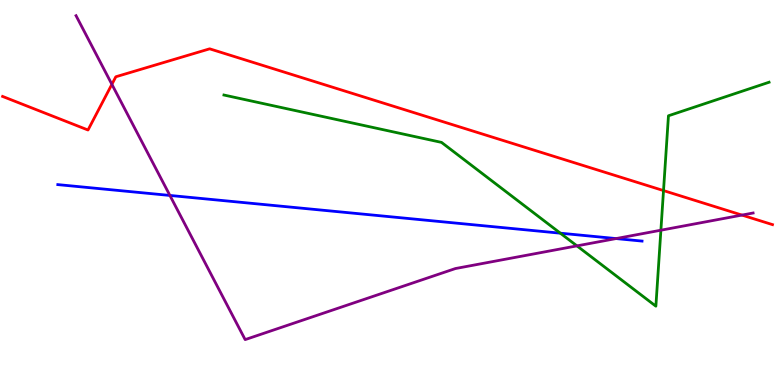[{'lines': ['blue', 'red'], 'intersections': []}, {'lines': ['green', 'red'], 'intersections': [{'x': 8.56, 'y': 5.05}]}, {'lines': ['purple', 'red'], 'intersections': [{'x': 1.44, 'y': 7.81}, {'x': 9.57, 'y': 4.41}]}, {'lines': ['blue', 'green'], 'intersections': [{'x': 7.23, 'y': 3.94}]}, {'lines': ['blue', 'purple'], 'intersections': [{'x': 2.19, 'y': 4.92}, {'x': 7.95, 'y': 3.8}]}, {'lines': ['green', 'purple'], 'intersections': [{'x': 7.44, 'y': 3.61}, {'x': 8.53, 'y': 4.02}]}]